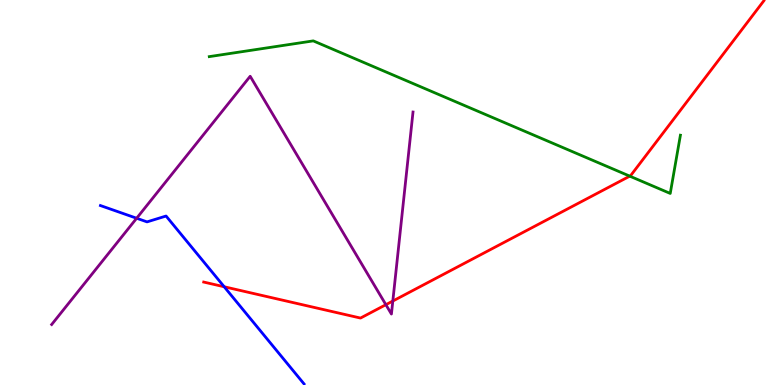[{'lines': ['blue', 'red'], 'intersections': [{'x': 2.89, 'y': 2.55}]}, {'lines': ['green', 'red'], 'intersections': [{'x': 8.13, 'y': 5.42}]}, {'lines': ['purple', 'red'], 'intersections': [{'x': 4.98, 'y': 2.09}, {'x': 5.07, 'y': 2.18}]}, {'lines': ['blue', 'green'], 'intersections': []}, {'lines': ['blue', 'purple'], 'intersections': [{'x': 1.76, 'y': 4.33}]}, {'lines': ['green', 'purple'], 'intersections': []}]